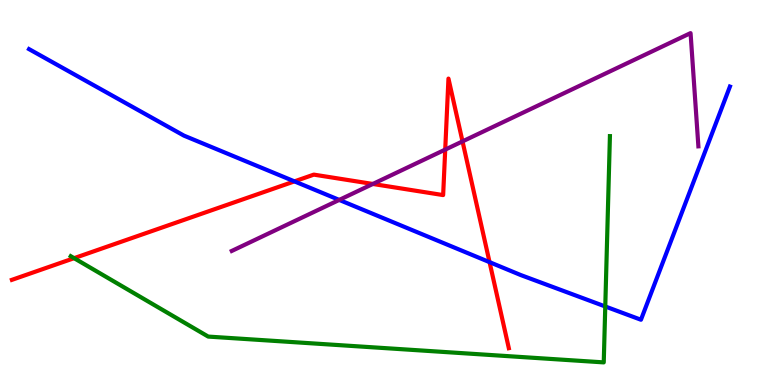[{'lines': ['blue', 'red'], 'intersections': [{'x': 3.8, 'y': 5.29}, {'x': 6.32, 'y': 3.19}]}, {'lines': ['green', 'red'], 'intersections': [{'x': 0.956, 'y': 3.29}]}, {'lines': ['purple', 'red'], 'intersections': [{'x': 4.81, 'y': 5.22}, {'x': 5.74, 'y': 6.11}, {'x': 5.97, 'y': 6.33}]}, {'lines': ['blue', 'green'], 'intersections': [{'x': 7.81, 'y': 2.04}]}, {'lines': ['blue', 'purple'], 'intersections': [{'x': 4.38, 'y': 4.81}]}, {'lines': ['green', 'purple'], 'intersections': []}]